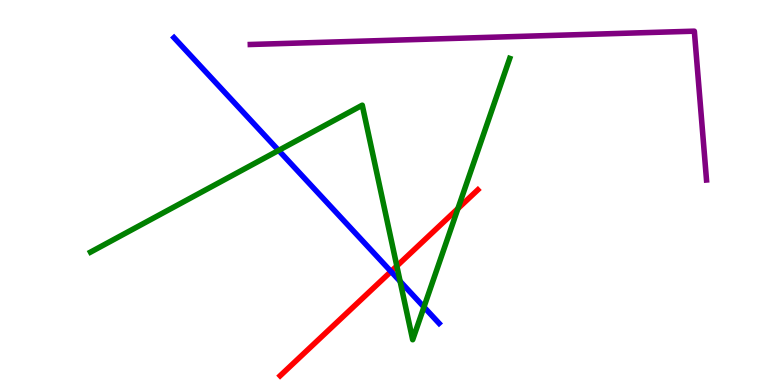[{'lines': ['blue', 'red'], 'intersections': [{'x': 5.05, 'y': 2.95}]}, {'lines': ['green', 'red'], 'intersections': [{'x': 5.12, 'y': 3.09}, {'x': 5.91, 'y': 4.58}]}, {'lines': ['purple', 'red'], 'intersections': []}, {'lines': ['blue', 'green'], 'intersections': [{'x': 3.6, 'y': 6.09}, {'x': 5.16, 'y': 2.69}, {'x': 5.47, 'y': 2.03}]}, {'lines': ['blue', 'purple'], 'intersections': []}, {'lines': ['green', 'purple'], 'intersections': []}]